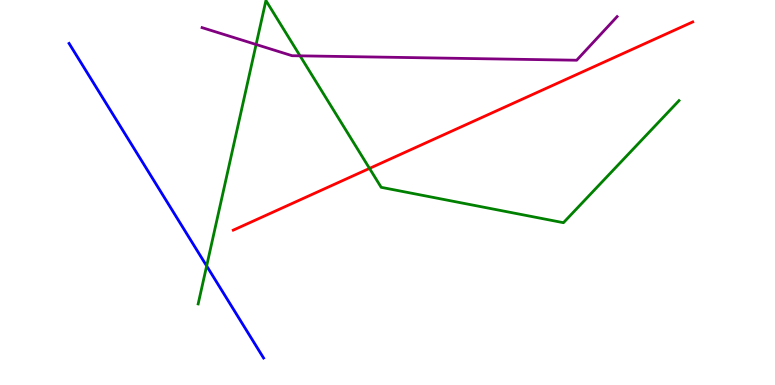[{'lines': ['blue', 'red'], 'intersections': []}, {'lines': ['green', 'red'], 'intersections': [{'x': 4.77, 'y': 5.63}]}, {'lines': ['purple', 'red'], 'intersections': []}, {'lines': ['blue', 'green'], 'intersections': [{'x': 2.67, 'y': 3.09}]}, {'lines': ['blue', 'purple'], 'intersections': []}, {'lines': ['green', 'purple'], 'intersections': [{'x': 3.3, 'y': 8.84}, {'x': 3.87, 'y': 8.55}]}]